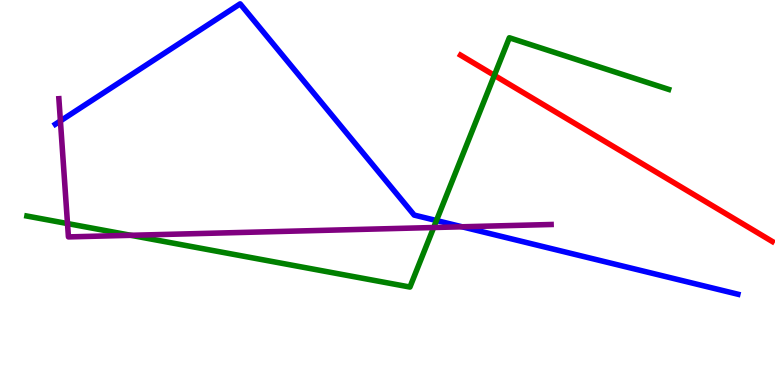[{'lines': ['blue', 'red'], 'intersections': []}, {'lines': ['green', 'red'], 'intersections': [{'x': 6.38, 'y': 8.04}]}, {'lines': ['purple', 'red'], 'intersections': []}, {'lines': ['blue', 'green'], 'intersections': [{'x': 5.63, 'y': 4.27}]}, {'lines': ['blue', 'purple'], 'intersections': [{'x': 0.779, 'y': 6.86}, {'x': 5.96, 'y': 4.11}]}, {'lines': ['green', 'purple'], 'intersections': [{'x': 0.871, 'y': 4.19}, {'x': 1.69, 'y': 3.89}, {'x': 5.6, 'y': 4.09}]}]